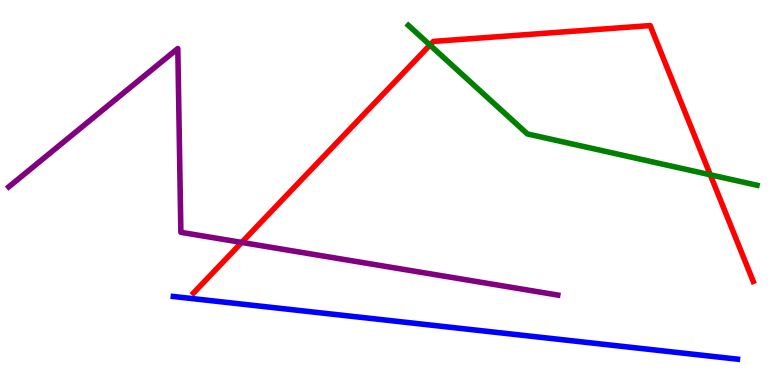[{'lines': ['blue', 'red'], 'intersections': []}, {'lines': ['green', 'red'], 'intersections': [{'x': 5.55, 'y': 8.83}, {'x': 9.16, 'y': 5.46}]}, {'lines': ['purple', 'red'], 'intersections': [{'x': 3.12, 'y': 3.7}]}, {'lines': ['blue', 'green'], 'intersections': []}, {'lines': ['blue', 'purple'], 'intersections': []}, {'lines': ['green', 'purple'], 'intersections': []}]